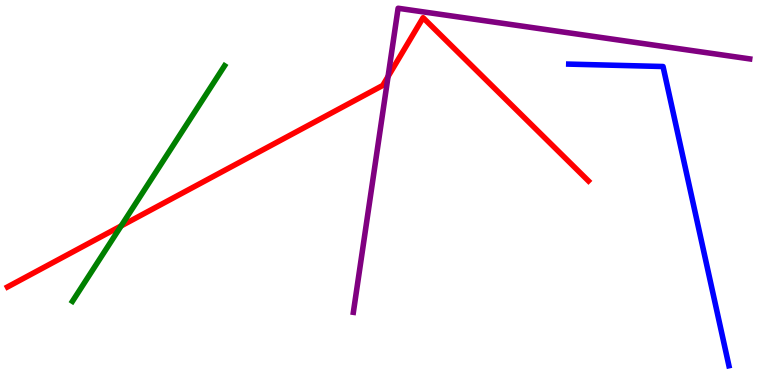[{'lines': ['blue', 'red'], 'intersections': []}, {'lines': ['green', 'red'], 'intersections': [{'x': 1.56, 'y': 4.13}]}, {'lines': ['purple', 'red'], 'intersections': [{'x': 5.01, 'y': 8.01}]}, {'lines': ['blue', 'green'], 'intersections': []}, {'lines': ['blue', 'purple'], 'intersections': []}, {'lines': ['green', 'purple'], 'intersections': []}]